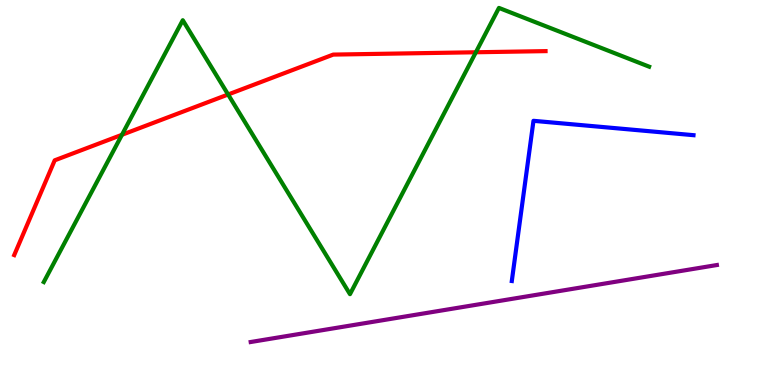[{'lines': ['blue', 'red'], 'intersections': []}, {'lines': ['green', 'red'], 'intersections': [{'x': 1.57, 'y': 6.5}, {'x': 2.94, 'y': 7.55}, {'x': 6.14, 'y': 8.64}]}, {'lines': ['purple', 'red'], 'intersections': []}, {'lines': ['blue', 'green'], 'intersections': []}, {'lines': ['blue', 'purple'], 'intersections': []}, {'lines': ['green', 'purple'], 'intersections': []}]